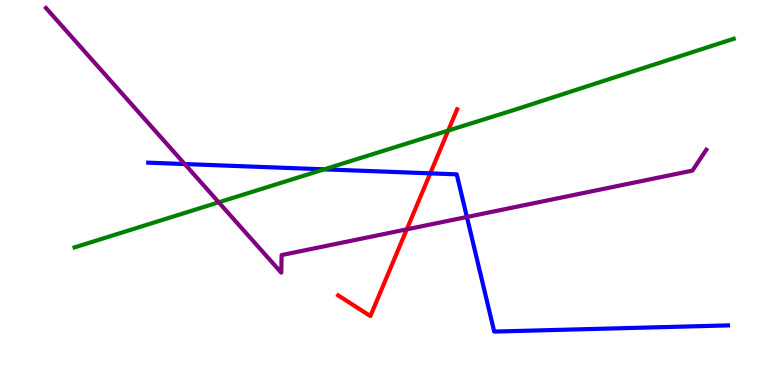[{'lines': ['blue', 'red'], 'intersections': [{'x': 5.55, 'y': 5.5}]}, {'lines': ['green', 'red'], 'intersections': [{'x': 5.78, 'y': 6.61}]}, {'lines': ['purple', 'red'], 'intersections': [{'x': 5.25, 'y': 4.04}]}, {'lines': ['blue', 'green'], 'intersections': [{'x': 4.18, 'y': 5.6}]}, {'lines': ['blue', 'purple'], 'intersections': [{'x': 2.38, 'y': 5.74}, {'x': 6.02, 'y': 4.36}]}, {'lines': ['green', 'purple'], 'intersections': [{'x': 2.82, 'y': 4.75}]}]